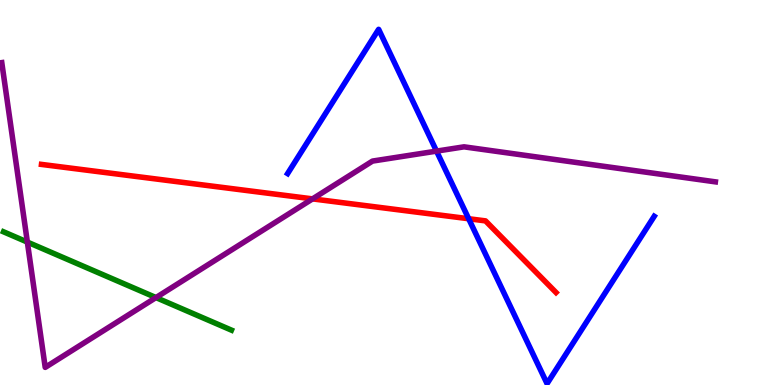[{'lines': ['blue', 'red'], 'intersections': [{'x': 6.05, 'y': 4.32}]}, {'lines': ['green', 'red'], 'intersections': []}, {'lines': ['purple', 'red'], 'intersections': [{'x': 4.03, 'y': 4.83}]}, {'lines': ['blue', 'green'], 'intersections': []}, {'lines': ['blue', 'purple'], 'intersections': [{'x': 5.63, 'y': 6.07}]}, {'lines': ['green', 'purple'], 'intersections': [{'x': 0.353, 'y': 3.71}, {'x': 2.01, 'y': 2.27}]}]